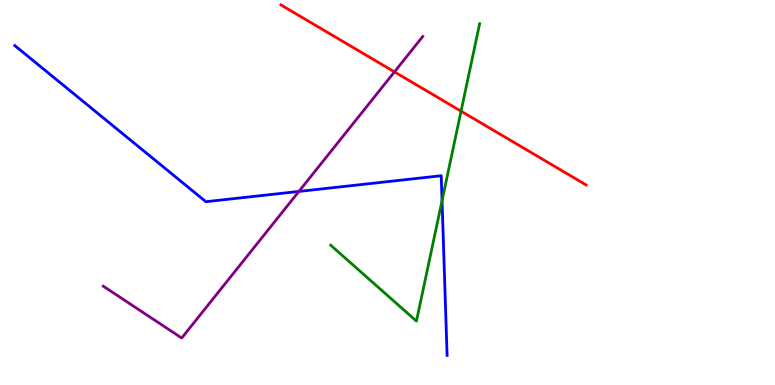[{'lines': ['blue', 'red'], 'intersections': []}, {'lines': ['green', 'red'], 'intersections': [{'x': 5.95, 'y': 7.11}]}, {'lines': ['purple', 'red'], 'intersections': [{'x': 5.09, 'y': 8.13}]}, {'lines': ['blue', 'green'], 'intersections': [{'x': 5.7, 'y': 4.79}]}, {'lines': ['blue', 'purple'], 'intersections': [{'x': 3.86, 'y': 5.03}]}, {'lines': ['green', 'purple'], 'intersections': []}]